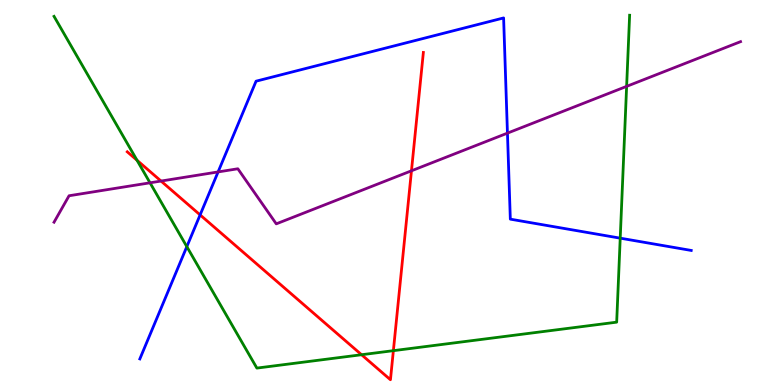[{'lines': ['blue', 'red'], 'intersections': [{'x': 2.58, 'y': 4.42}]}, {'lines': ['green', 'red'], 'intersections': [{'x': 1.77, 'y': 5.84}, {'x': 4.67, 'y': 0.786}, {'x': 5.08, 'y': 0.892}]}, {'lines': ['purple', 'red'], 'intersections': [{'x': 2.08, 'y': 5.3}, {'x': 5.31, 'y': 5.56}]}, {'lines': ['blue', 'green'], 'intersections': [{'x': 2.41, 'y': 3.59}, {'x': 8.0, 'y': 3.81}]}, {'lines': ['blue', 'purple'], 'intersections': [{'x': 2.81, 'y': 5.53}, {'x': 6.55, 'y': 6.54}]}, {'lines': ['green', 'purple'], 'intersections': [{'x': 1.94, 'y': 5.25}, {'x': 8.09, 'y': 7.76}]}]